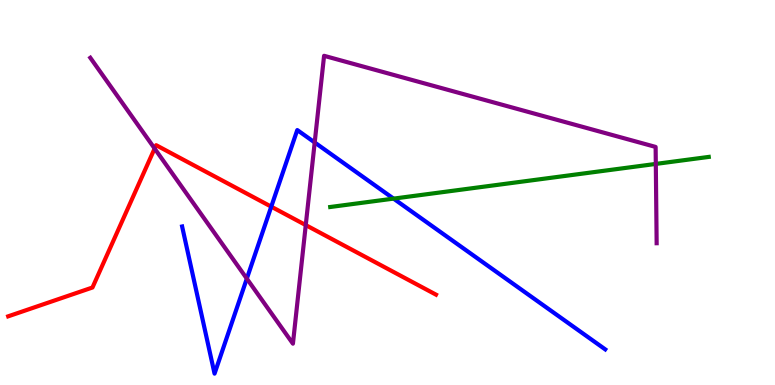[{'lines': ['blue', 'red'], 'intersections': [{'x': 3.5, 'y': 4.63}]}, {'lines': ['green', 'red'], 'intersections': []}, {'lines': ['purple', 'red'], 'intersections': [{'x': 2.0, 'y': 6.14}, {'x': 3.95, 'y': 4.15}]}, {'lines': ['blue', 'green'], 'intersections': [{'x': 5.08, 'y': 4.84}]}, {'lines': ['blue', 'purple'], 'intersections': [{'x': 3.18, 'y': 2.76}, {'x': 4.06, 'y': 6.3}]}, {'lines': ['green', 'purple'], 'intersections': [{'x': 8.46, 'y': 5.74}]}]